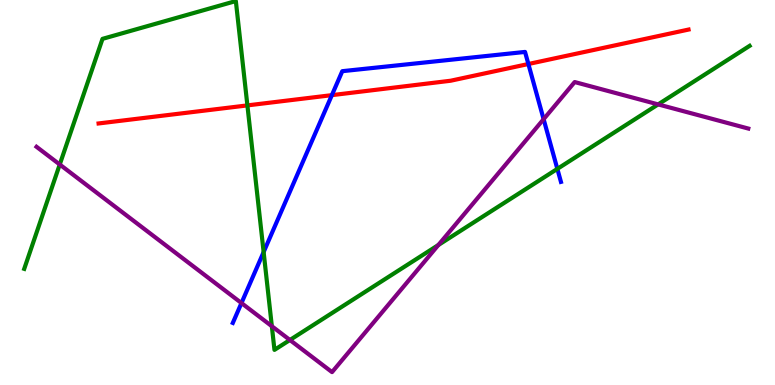[{'lines': ['blue', 'red'], 'intersections': [{'x': 4.28, 'y': 7.53}, {'x': 6.82, 'y': 8.34}]}, {'lines': ['green', 'red'], 'intersections': [{'x': 3.19, 'y': 7.26}]}, {'lines': ['purple', 'red'], 'intersections': []}, {'lines': ['blue', 'green'], 'intersections': [{'x': 3.4, 'y': 3.45}, {'x': 7.19, 'y': 5.61}]}, {'lines': ['blue', 'purple'], 'intersections': [{'x': 3.12, 'y': 2.13}, {'x': 7.01, 'y': 6.9}]}, {'lines': ['green', 'purple'], 'intersections': [{'x': 0.771, 'y': 5.73}, {'x': 3.51, 'y': 1.53}, {'x': 3.74, 'y': 1.17}, {'x': 5.66, 'y': 3.64}, {'x': 8.49, 'y': 7.29}]}]